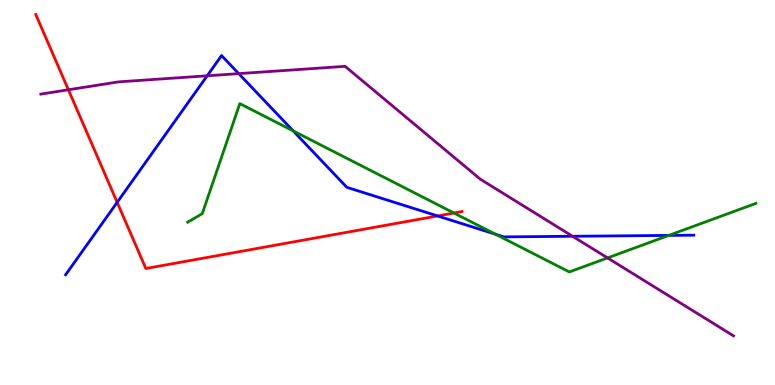[{'lines': ['blue', 'red'], 'intersections': [{'x': 1.51, 'y': 4.74}, {'x': 5.65, 'y': 4.39}]}, {'lines': ['green', 'red'], 'intersections': [{'x': 5.86, 'y': 4.47}]}, {'lines': ['purple', 'red'], 'intersections': [{'x': 0.882, 'y': 7.67}]}, {'lines': ['blue', 'green'], 'intersections': [{'x': 3.78, 'y': 6.6}, {'x': 6.39, 'y': 3.92}, {'x': 8.63, 'y': 3.89}]}, {'lines': ['blue', 'purple'], 'intersections': [{'x': 2.67, 'y': 8.03}, {'x': 3.08, 'y': 8.09}, {'x': 7.39, 'y': 3.86}]}, {'lines': ['green', 'purple'], 'intersections': [{'x': 7.84, 'y': 3.3}]}]